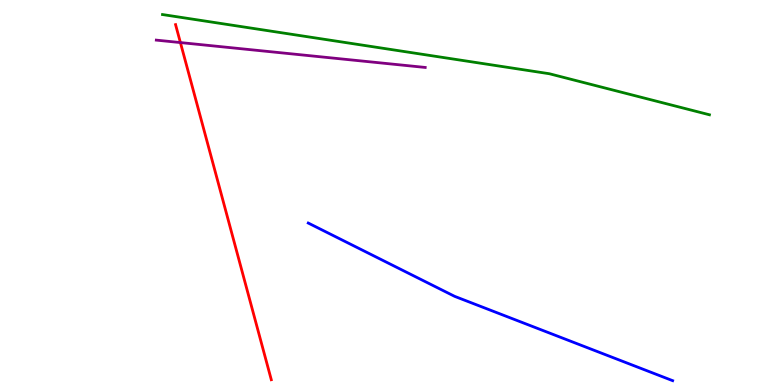[{'lines': ['blue', 'red'], 'intersections': []}, {'lines': ['green', 'red'], 'intersections': []}, {'lines': ['purple', 'red'], 'intersections': [{'x': 2.33, 'y': 8.89}]}, {'lines': ['blue', 'green'], 'intersections': []}, {'lines': ['blue', 'purple'], 'intersections': []}, {'lines': ['green', 'purple'], 'intersections': []}]